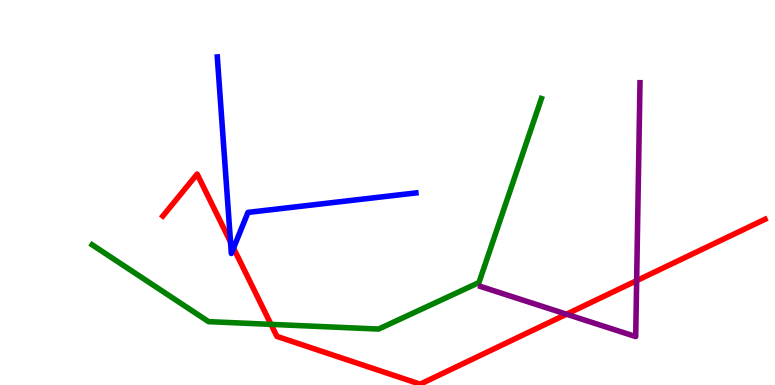[{'lines': ['blue', 'red'], 'intersections': [{'x': 2.97, 'y': 3.71}, {'x': 3.01, 'y': 3.56}]}, {'lines': ['green', 'red'], 'intersections': [{'x': 3.5, 'y': 1.57}]}, {'lines': ['purple', 'red'], 'intersections': [{'x': 7.31, 'y': 1.84}, {'x': 8.21, 'y': 2.71}]}, {'lines': ['blue', 'green'], 'intersections': []}, {'lines': ['blue', 'purple'], 'intersections': []}, {'lines': ['green', 'purple'], 'intersections': []}]